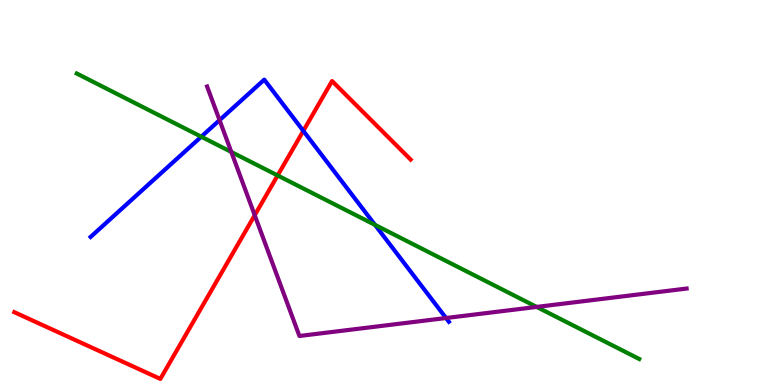[{'lines': ['blue', 'red'], 'intersections': [{'x': 3.91, 'y': 6.6}]}, {'lines': ['green', 'red'], 'intersections': [{'x': 3.58, 'y': 5.44}]}, {'lines': ['purple', 'red'], 'intersections': [{'x': 3.29, 'y': 4.41}]}, {'lines': ['blue', 'green'], 'intersections': [{'x': 2.6, 'y': 6.45}, {'x': 4.84, 'y': 4.16}]}, {'lines': ['blue', 'purple'], 'intersections': [{'x': 2.83, 'y': 6.88}, {'x': 5.76, 'y': 1.74}]}, {'lines': ['green', 'purple'], 'intersections': [{'x': 2.98, 'y': 6.05}, {'x': 6.92, 'y': 2.03}]}]